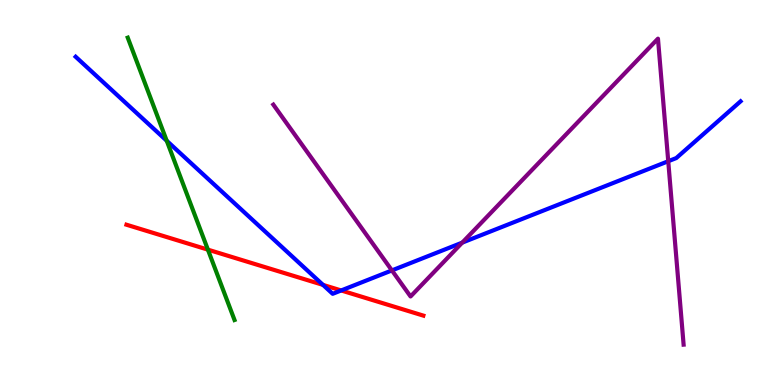[{'lines': ['blue', 'red'], 'intersections': [{'x': 4.17, 'y': 2.6}, {'x': 4.4, 'y': 2.46}]}, {'lines': ['green', 'red'], 'intersections': [{'x': 2.68, 'y': 3.52}]}, {'lines': ['purple', 'red'], 'intersections': []}, {'lines': ['blue', 'green'], 'intersections': [{'x': 2.15, 'y': 6.34}]}, {'lines': ['blue', 'purple'], 'intersections': [{'x': 5.06, 'y': 2.98}, {'x': 5.96, 'y': 3.7}, {'x': 8.62, 'y': 5.81}]}, {'lines': ['green', 'purple'], 'intersections': []}]